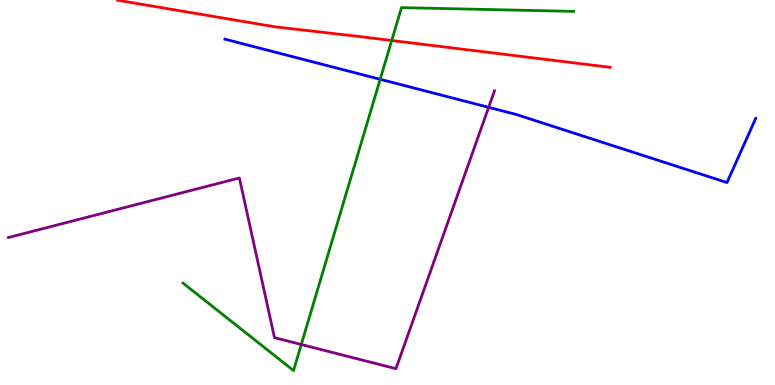[{'lines': ['blue', 'red'], 'intersections': []}, {'lines': ['green', 'red'], 'intersections': [{'x': 5.05, 'y': 8.95}]}, {'lines': ['purple', 'red'], 'intersections': []}, {'lines': ['blue', 'green'], 'intersections': [{'x': 4.91, 'y': 7.94}]}, {'lines': ['blue', 'purple'], 'intersections': [{'x': 6.31, 'y': 7.21}]}, {'lines': ['green', 'purple'], 'intersections': [{'x': 3.89, 'y': 1.05}]}]